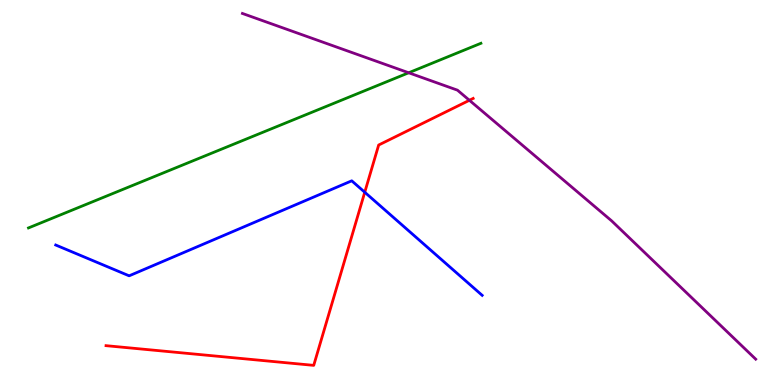[{'lines': ['blue', 'red'], 'intersections': [{'x': 4.71, 'y': 5.01}]}, {'lines': ['green', 'red'], 'intersections': []}, {'lines': ['purple', 'red'], 'intersections': [{'x': 6.06, 'y': 7.4}]}, {'lines': ['blue', 'green'], 'intersections': []}, {'lines': ['blue', 'purple'], 'intersections': []}, {'lines': ['green', 'purple'], 'intersections': [{'x': 5.27, 'y': 8.11}]}]